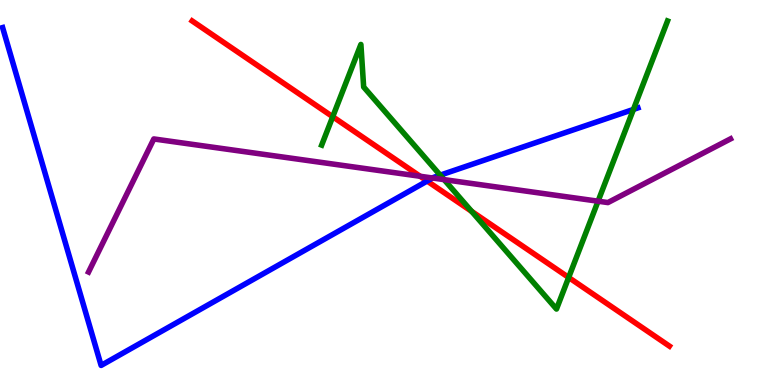[{'lines': ['blue', 'red'], 'intersections': [{'x': 5.51, 'y': 5.3}]}, {'lines': ['green', 'red'], 'intersections': [{'x': 4.29, 'y': 6.97}, {'x': 6.09, 'y': 4.51}, {'x': 7.34, 'y': 2.79}]}, {'lines': ['purple', 'red'], 'intersections': [{'x': 5.42, 'y': 5.42}]}, {'lines': ['blue', 'green'], 'intersections': [{'x': 5.68, 'y': 5.45}, {'x': 8.17, 'y': 7.16}]}, {'lines': ['blue', 'purple'], 'intersections': [{'x': 5.58, 'y': 5.38}]}, {'lines': ['green', 'purple'], 'intersections': [{'x': 5.73, 'y': 5.33}, {'x': 7.72, 'y': 4.77}]}]